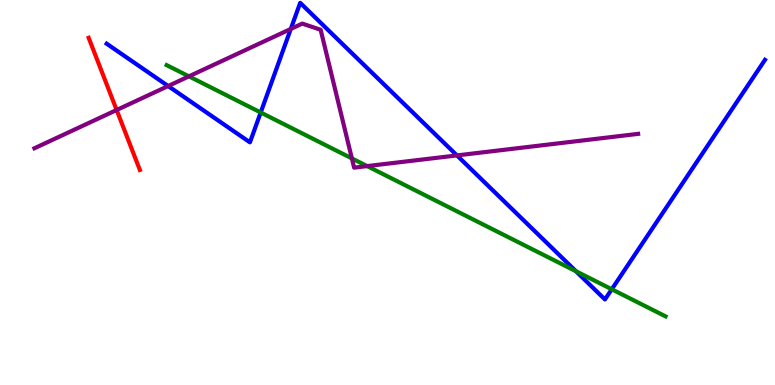[{'lines': ['blue', 'red'], 'intersections': []}, {'lines': ['green', 'red'], 'intersections': []}, {'lines': ['purple', 'red'], 'intersections': [{'x': 1.51, 'y': 7.14}]}, {'lines': ['blue', 'green'], 'intersections': [{'x': 3.36, 'y': 7.08}, {'x': 7.43, 'y': 2.95}, {'x': 7.89, 'y': 2.49}]}, {'lines': ['blue', 'purple'], 'intersections': [{'x': 2.17, 'y': 7.77}, {'x': 3.75, 'y': 9.25}, {'x': 5.9, 'y': 5.96}]}, {'lines': ['green', 'purple'], 'intersections': [{'x': 2.44, 'y': 8.02}, {'x': 4.54, 'y': 5.89}, {'x': 4.74, 'y': 5.69}]}]